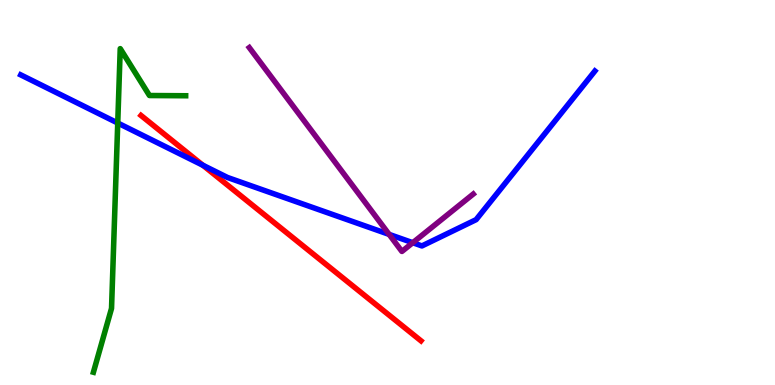[{'lines': ['blue', 'red'], 'intersections': [{'x': 2.62, 'y': 5.71}]}, {'lines': ['green', 'red'], 'intersections': []}, {'lines': ['purple', 'red'], 'intersections': []}, {'lines': ['blue', 'green'], 'intersections': [{'x': 1.52, 'y': 6.8}]}, {'lines': ['blue', 'purple'], 'intersections': [{'x': 5.02, 'y': 3.91}, {'x': 5.33, 'y': 3.7}]}, {'lines': ['green', 'purple'], 'intersections': []}]